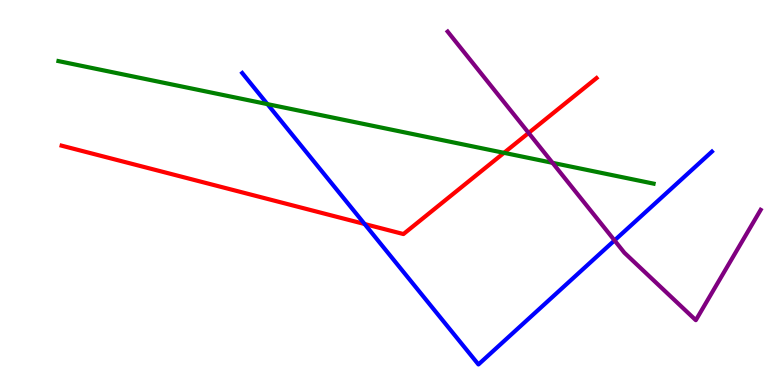[{'lines': ['blue', 'red'], 'intersections': [{'x': 4.7, 'y': 4.18}]}, {'lines': ['green', 'red'], 'intersections': [{'x': 6.5, 'y': 6.03}]}, {'lines': ['purple', 'red'], 'intersections': [{'x': 6.82, 'y': 6.55}]}, {'lines': ['blue', 'green'], 'intersections': [{'x': 3.45, 'y': 7.3}]}, {'lines': ['blue', 'purple'], 'intersections': [{'x': 7.93, 'y': 3.76}]}, {'lines': ['green', 'purple'], 'intersections': [{'x': 7.13, 'y': 5.77}]}]